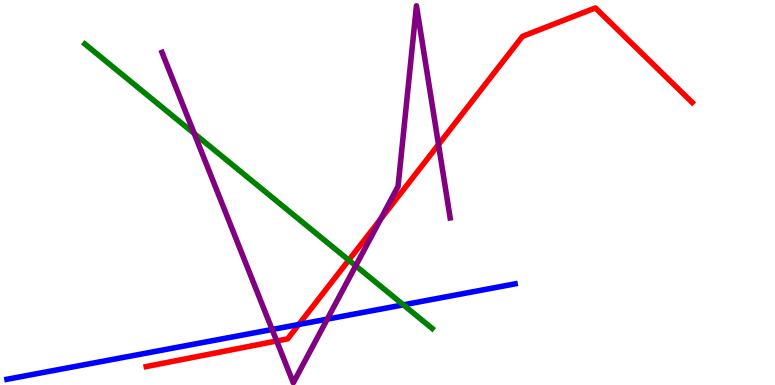[{'lines': ['blue', 'red'], 'intersections': [{'x': 3.86, 'y': 1.57}]}, {'lines': ['green', 'red'], 'intersections': [{'x': 4.5, 'y': 3.24}]}, {'lines': ['purple', 'red'], 'intersections': [{'x': 3.57, 'y': 1.14}, {'x': 4.91, 'y': 4.31}, {'x': 5.66, 'y': 6.25}]}, {'lines': ['blue', 'green'], 'intersections': [{'x': 5.2, 'y': 2.08}]}, {'lines': ['blue', 'purple'], 'intersections': [{'x': 3.51, 'y': 1.44}, {'x': 4.22, 'y': 1.71}]}, {'lines': ['green', 'purple'], 'intersections': [{'x': 2.51, 'y': 6.53}, {'x': 4.59, 'y': 3.1}]}]